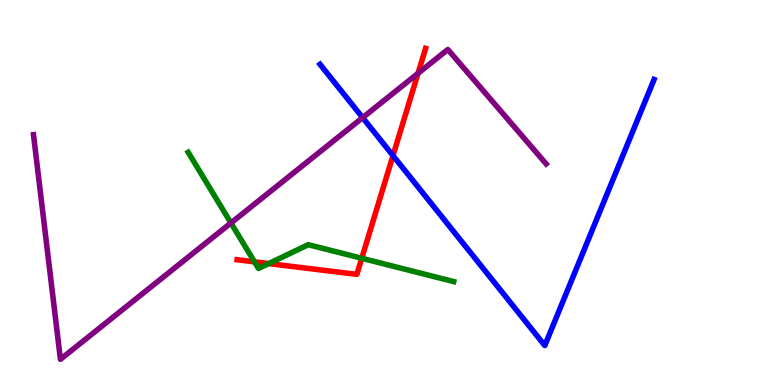[{'lines': ['blue', 'red'], 'intersections': [{'x': 5.07, 'y': 5.96}]}, {'lines': ['green', 'red'], 'intersections': [{'x': 3.28, 'y': 3.2}, {'x': 3.47, 'y': 3.15}, {'x': 4.67, 'y': 3.29}]}, {'lines': ['purple', 'red'], 'intersections': [{'x': 5.39, 'y': 8.09}]}, {'lines': ['blue', 'green'], 'intersections': []}, {'lines': ['blue', 'purple'], 'intersections': [{'x': 4.68, 'y': 6.94}]}, {'lines': ['green', 'purple'], 'intersections': [{'x': 2.98, 'y': 4.21}]}]